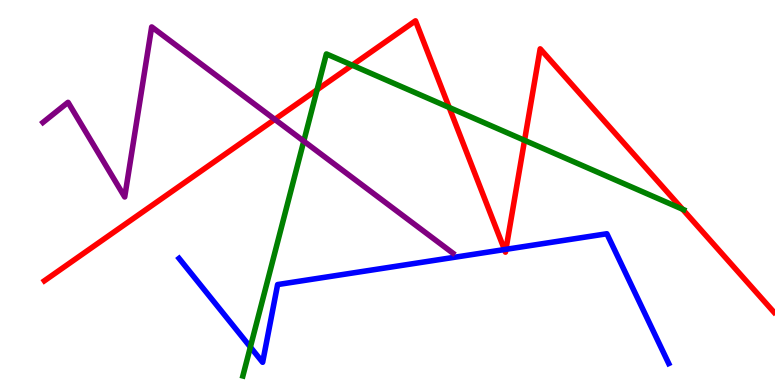[{'lines': ['blue', 'red'], 'intersections': [{'x': 6.51, 'y': 3.52}, {'x': 6.53, 'y': 3.52}]}, {'lines': ['green', 'red'], 'intersections': [{'x': 4.09, 'y': 7.67}, {'x': 4.54, 'y': 8.31}, {'x': 5.8, 'y': 7.21}, {'x': 6.77, 'y': 6.35}, {'x': 8.81, 'y': 4.57}]}, {'lines': ['purple', 'red'], 'intersections': [{'x': 3.55, 'y': 6.9}]}, {'lines': ['blue', 'green'], 'intersections': [{'x': 3.23, 'y': 0.986}]}, {'lines': ['blue', 'purple'], 'intersections': []}, {'lines': ['green', 'purple'], 'intersections': [{'x': 3.92, 'y': 6.33}]}]